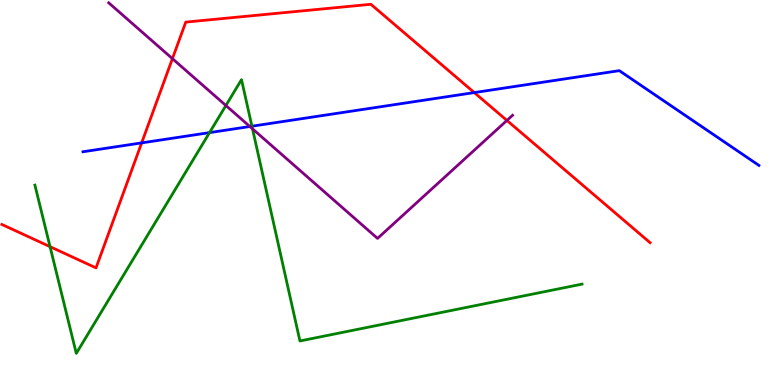[{'lines': ['blue', 'red'], 'intersections': [{'x': 1.83, 'y': 6.29}, {'x': 6.12, 'y': 7.6}]}, {'lines': ['green', 'red'], 'intersections': [{'x': 0.646, 'y': 3.59}]}, {'lines': ['purple', 'red'], 'intersections': [{'x': 2.22, 'y': 8.48}, {'x': 6.54, 'y': 6.87}]}, {'lines': ['blue', 'green'], 'intersections': [{'x': 2.7, 'y': 6.56}, {'x': 3.25, 'y': 6.72}]}, {'lines': ['blue', 'purple'], 'intersections': [{'x': 3.22, 'y': 6.71}]}, {'lines': ['green', 'purple'], 'intersections': [{'x': 2.91, 'y': 7.26}, {'x': 3.26, 'y': 6.65}]}]